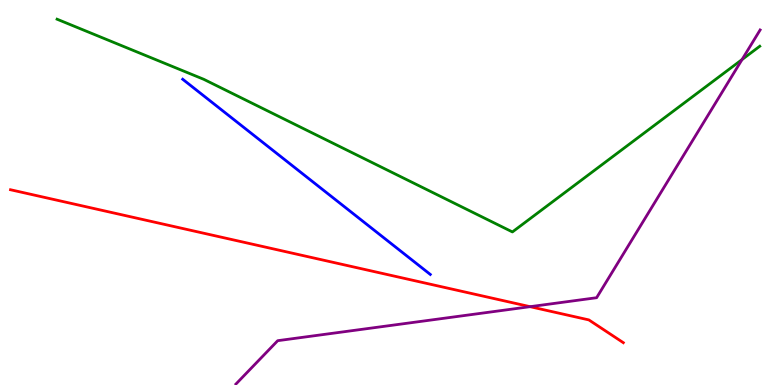[{'lines': ['blue', 'red'], 'intersections': []}, {'lines': ['green', 'red'], 'intersections': []}, {'lines': ['purple', 'red'], 'intersections': [{'x': 6.84, 'y': 2.03}]}, {'lines': ['blue', 'green'], 'intersections': []}, {'lines': ['blue', 'purple'], 'intersections': []}, {'lines': ['green', 'purple'], 'intersections': [{'x': 9.57, 'y': 8.45}]}]